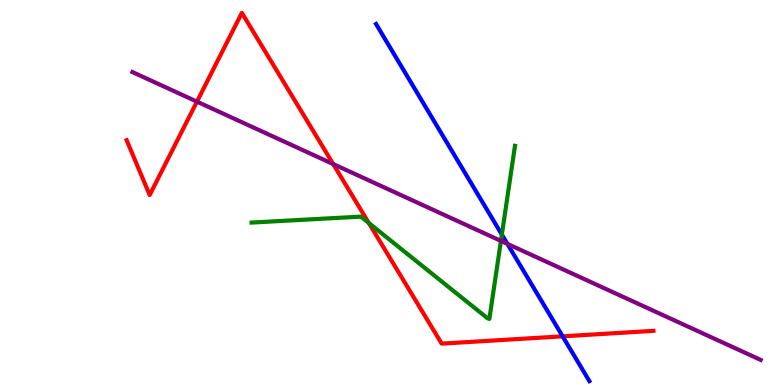[{'lines': ['blue', 'red'], 'intersections': [{'x': 7.26, 'y': 1.26}]}, {'lines': ['green', 'red'], 'intersections': [{'x': 4.76, 'y': 4.21}]}, {'lines': ['purple', 'red'], 'intersections': [{'x': 2.54, 'y': 7.36}, {'x': 4.3, 'y': 5.74}]}, {'lines': ['blue', 'green'], 'intersections': [{'x': 6.48, 'y': 3.91}]}, {'lines': ['blue', 'purple'], 'intersections': [{'x': 6.55, 'y': 3.67}]}, {'lines': ['green', 'purple'], 'intersections': [{'x': 6.46, 'y': 3.74}]}]